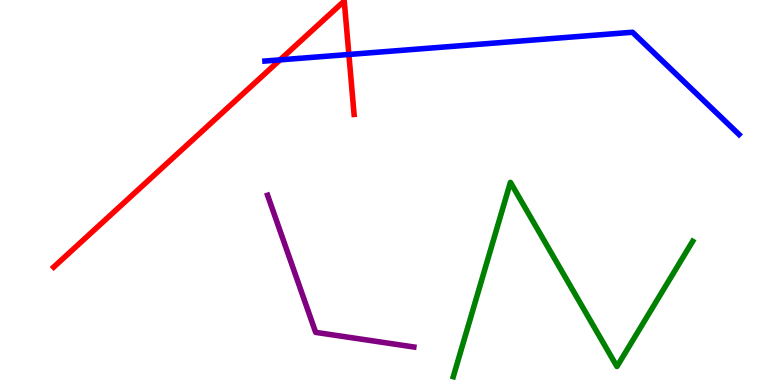[{'lines': ['blue', 'red'], 'intersections': [{'x': 3.61, 'y': 8.45}, {'x': 4.5, 'y': 8.59}]}, {'lines': ['green', 'red'], 'intersections': []}, {'lines': ['purple', 'red'], 'intersections': []}, {'lines': ['blue', 'green'], 'intersections': []}, {'lines': ['blue', 'purple'], 'intersections': []}, {'lines': ['green', 'purple'], 'intersections': []}]